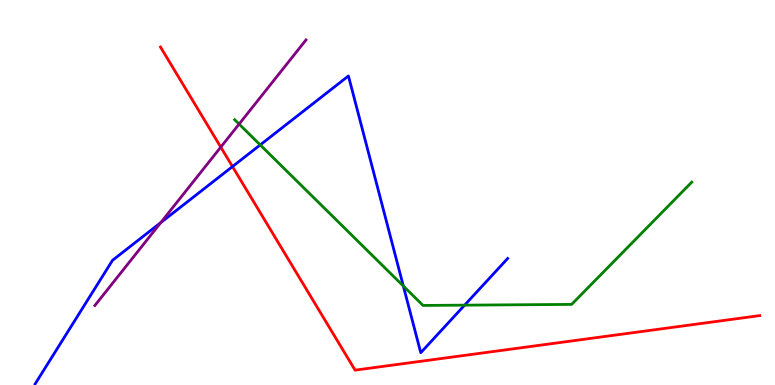[{'lines': ['blue', 'red'], 'intersections': [{'x': 3.0, 'y': 5.67}]}, {'lines': ['green', 'red'], 'intersections': []}, {'lines': ['purple', 'red'], 'intersections': [{'x': 2.85, 'y': 6.18}]}, {'lines': ['blue', 'green'], 'intersections': [{'x': 3.36, 'y': 6.24}, {'x': 5.2, 'y': 2.57}, {'x': 6.0, 'y': 2.07}]}, {'lines': ['blue', 'purple'], 'intersections': [{'x': 2.07, 'y': 4.22}]}, {'lines': ['green', 'purple'], 'intersections': [{'x': 3.09, 'y': 6.78}]}]